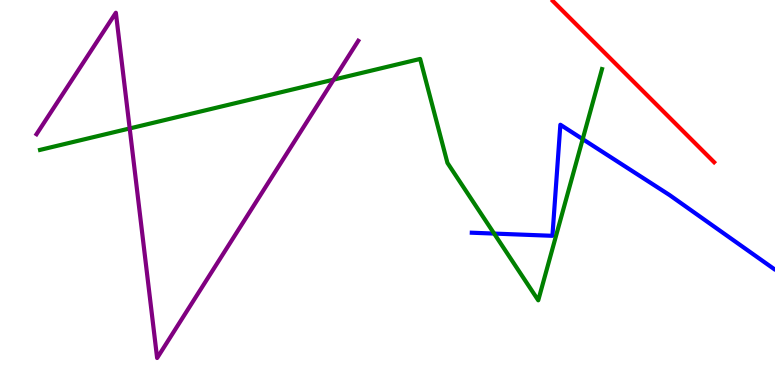[{'lines': ['blue', 'red'], 'intersections': []}, {'lines': ['green', 'red'], 'intersections': []}, {'lines': ['purple', 'red'], 'intersections': []}, {'lines': ['blue', 'green'], 'intersections': [{'x': 6.38, 'y': 3.93}, {'x': 7.52, 'y': 6.39}]}, {'lines': ['blue', 'purple'], 'intersections': []}, {'lines': ['green', 'purple'], 'intersections': [{'x': 1.67, 'y': 6.66}, {'x': 4.3, 'y': 7.93}]}]